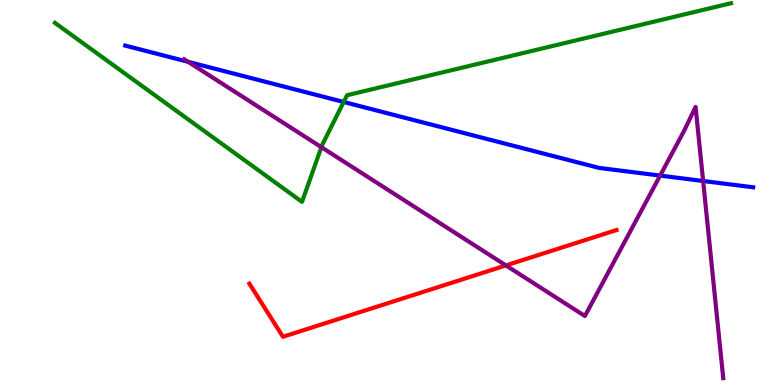[{'lines': ['blue', 'red'], 'intersections': []}, {'lines': ['green', 'red'], 'intersections': []}, {'lines': ['purple', 'red'], 'intersections': [{'x': 6.53, 'y': 3.11}]}, {'lines': ['blue', 'green'], 'intersections': [{'x': 4.43, 'y': 7.35}]}, {'lines': ['blue', 'purple'], 'intersections': [{'x': 2.43, 'y': 8.39}, {'x': 8.52, 'y': 5.44}, {'x': 9.07, 'y': 5.3}]}, {'lines': ['green', 'purple'], 'intersections': [{'x': 4.15, 'y': 6.18}]}]